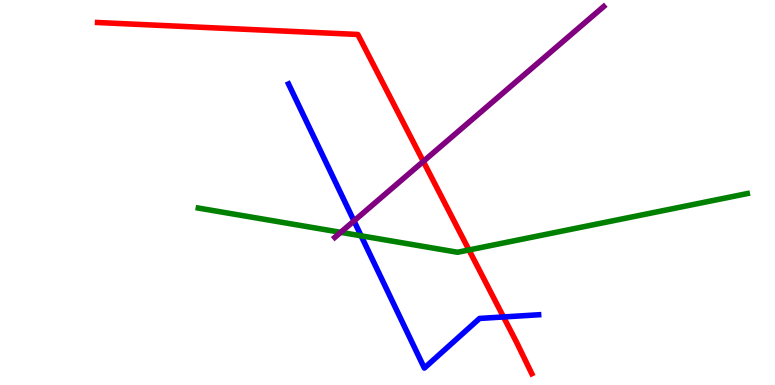[{'lines': ['blue', 'red'], 'intersections': [{'x': 6.5, 'y': 1.77}]}, {'lines': ['green', 'red'], 'intersections': [{'x': 6.05, 'y': 3.51}]}, {'lines': ['purple', 'red'], 'intersections': [{'x': 5.46, 'y': 5.81}]}, {'lines': ['blue', 'green'], 'intersections': [{'x': 4.66, 'y': 3.88}]}, {'lines': ['blue', 'purple'], 'intersections': [{'x': 4.57, 'y': 4.26}]}, {'lines': ['green', 'purple'], 'intersections': [{'x': 4.4, 'y': 3.97}]}]